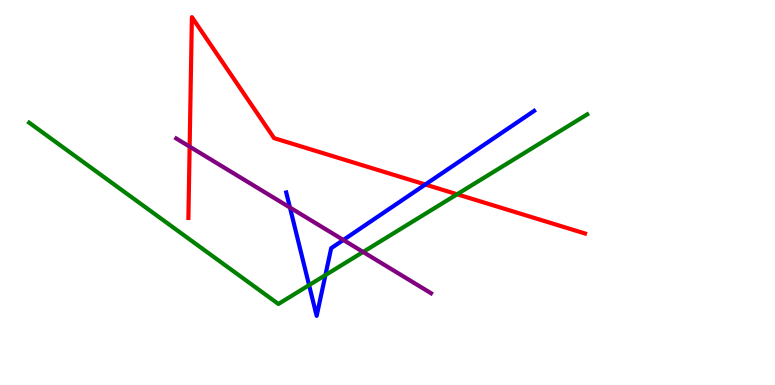[{'lines': ['blue', 'red'], 'intersections': [{'x': 5.49, 'y': 5.21}]}, {'lines': ['green', 'red'], 'intersections': [{'x': 5.9, 'y': 4.95}]}, {'lines': ['purple', 'red'], 'intersections': [{'x': 2.45, 'y': 6.19}]}, {'lines': ['blue', 'green'], 'intersections': [{'x': 3.99, 'y': 2.59}, {'x': 4.2, 'y': 2.85}]}, {'lines': ['blue', 'purple'], 'intersections': [{'x': 3.74, 'y': 4.61}, {'x': 4.43, 'y': 3.77}]}, {'lines': ['green', 'purple'], 'intersections': [{'x': 4.69, 'y': 3.46}]}]